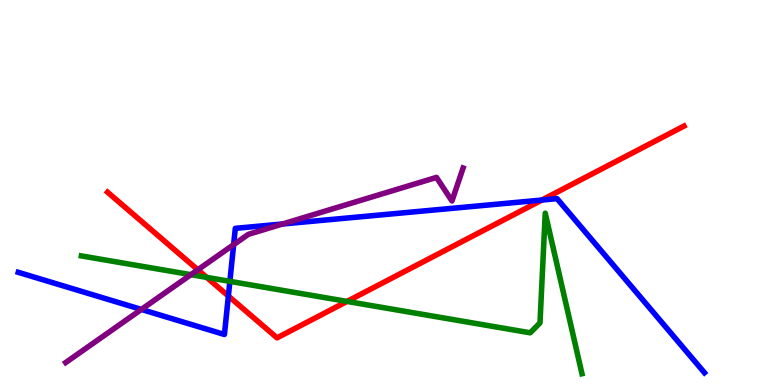[{'lines': ['blue', 'red'], 'intersections': [{'x': 2.95, 'y': 2.31}, {'x': 6.99, 'y': 4.8}]}, {'lines': ['green', 'red'], 'intersections': [{'x': 2.67, 'y': 2.8}, {'x': 4.48, 'y': 2.17}]}, {'lines': ['purple', 'red'], 'intersections': [{'x': 2.55, 'y': 2.99}]}, {'lines': ['blue', 'green'], 'intersections': [{'x': 2.97, 'y': 2.69}]}, {'lines': ['blue', 'purple'], 'intersections': [{'x': 1.82, 'y': 1.96}, {'x': 3.01, 'y': 3.65}, {'x': 3.65, 'y': 4.18}]}, {'lines': ['green', 'purple'], 'intersections': [{'x': 2.46, 'y': 2.87}]}]